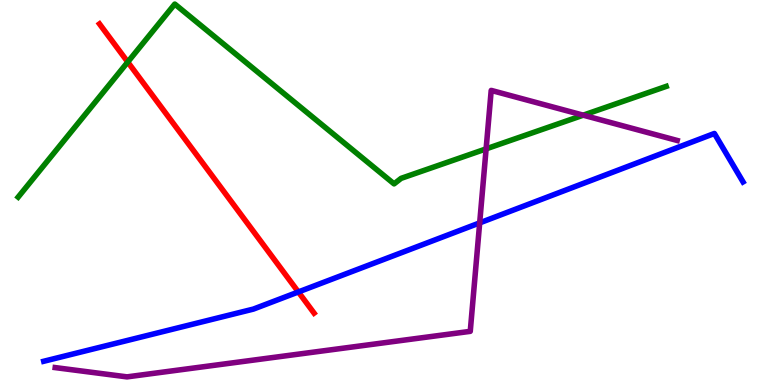[{'lines': ['blue', 'red'], 'intersections': [{'x': 3.85, 'y': 2.42}]}, {'lines': ['green', 'red'], 'intersections': [{'x': 1.65, 'y': 8.39}]}, {'lines': ['purple', 'red'], 'intersections': []}, {'lines': ['blue', 'green'], 'intersections': []}, {'lines': ['blue', 'purple'], 'intersections': [{'x': 6.19, 'y': 4.21}]}, {'lines': ['green', 'purple'], 'intersections': [{'x': 6.27, 'y': 6.13}, {'x': 7.53, 'y': 7.01}]}]